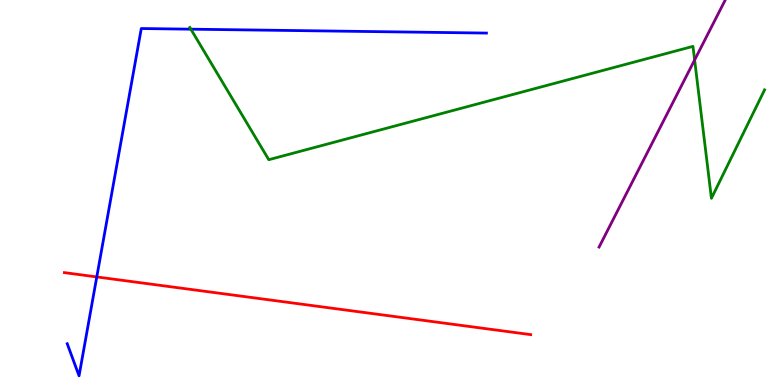[{'lines': ['blue', 'red'], 'intersections': [{'x': 1.25, 'y': 2.81}]}, {'lines': ['green', 'red'], 'intersections': []}, {'lines': ['purple', 'red'], 'intersections': []}, {'lines': ['blue', 'green'], 'intersections': [{'x': 2.46, 'y': 9.24}]}, {'lines': ['blue', 'purple'], 'intersections': []}, {'lines': ['green', 'purple'], 'intersections': [{'x': 8.96, 'y': 8.44}]}]